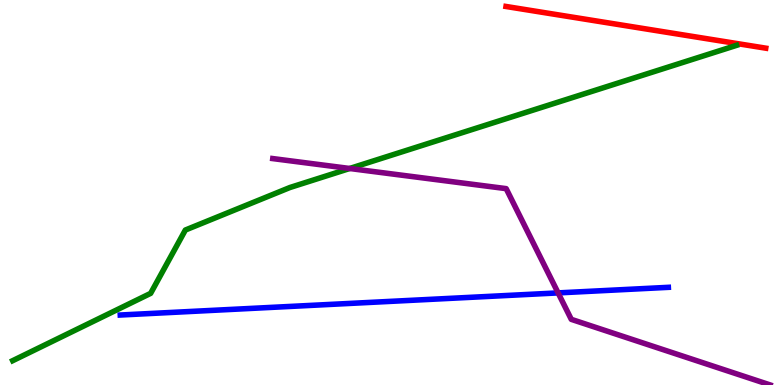[{'lines': ['blue', 'red'], 'intersections': []}, {'lines': ['green', 'red'], 'intersections': []}, {'lines': ['purple', 'red'], 'intersections': []}, {'lines': ['blue', 'green'], 'intersections': []}, {'lines': ['blue', 'purple'], 'intersections': [{'x': 7.2, 'y': 2.39}]}, {'lines': ['green', 'purple'], 'intersections': [{'x': 4.51, 'y': 5.62}]}]